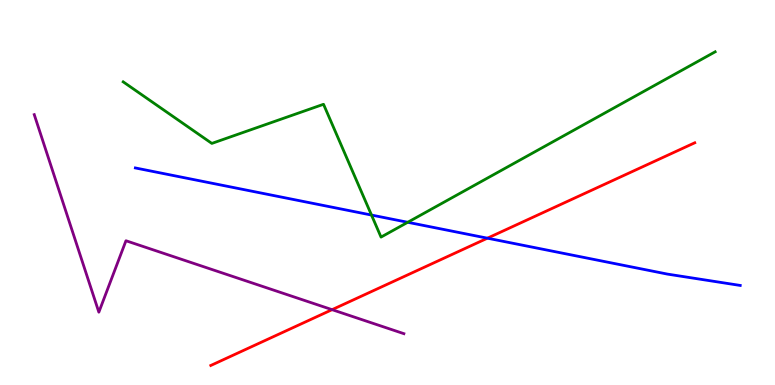[{'lines': ['blue', 'red'], 'intersections': [{'x': 6.29, 'y': 3.81}]}, {'lines': ['green', 'red'], 'intersections': []}, {'lines': ['purple', 'red'], 'intersections': [{'x': 4.29, 'y': 1.96}]}, {'lines': ['blue', 'green'], 'intersections': [{'x': 4.79, 'y': 4.41}, {'x': 5.26, 'y': 4.23}]}, {'lines': ['blue', 'purple'], 'intersections': []}, {'lines': ['green', 'purple'], 'intersections': []}]